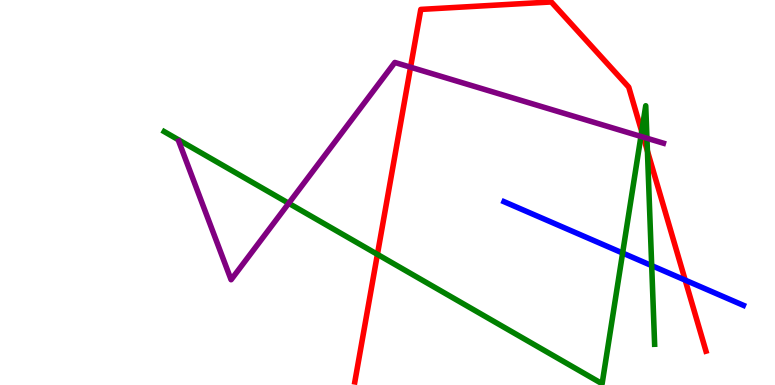[{'lines': ['blue', 'red'], 'intersections': [{'x': 8.84, 'y': 2.72}]}, {'lines': ['green', 'red'], 'intersections': [{'x': 4.87, 'y': 3.39}, {'x': 8.28, 'y': 6.59}, {'x': 8.35, 'y': 6.08}]}, {'lines': ['purple', 'red'], 'intersections': [{'x': 5.3, 'y': 8.25}, {'x': 8.3, 'y': 6.44}]}, {'lines': ['blue', 'green'], 'intersections': [{'x': 8.03, 'y': 3.43}, {'x': 8.41, 'y': 3.1}]}, {'lines': ['blue', 'purple'], 'intersections': []}, {'lines': ['green', 'purple'], 'intersections': [{'x': 3.73, 'y': 4.72}, {'x': 8.27, 'y': 6.46}, {'x': 8.35, 'y': 6.41}]}]